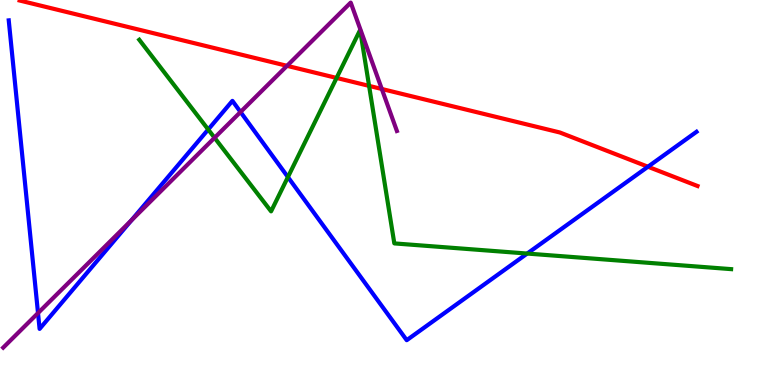[{'lines': ['blue', 'red'], 'intersections': [{'x': 8.36, 'y': 5.67}]}, {'lines': ['green', 'red'], 'intersections': [{'x': 4.34, 'y': 7.98}, {'x': 4.76, 'y': 7.77}]}, {'lines': ['purple', 'red'], 'intersections': [{'x': 3.7, 'y': 8.29}, {'x': 4.93, 'y': 7.69}]}, {'lines': ['blue', 'green'], 'intersections': [{'x': 2.69, 'y': 6.64}, {'x': 3.72, 'y': 5.4}, {'x': 6.8, 'y': 3.41}]}, {'lines': ['blue', 'purple'], 'intersections': [{'x': 0.49, 'y': 1.87}, {'x': 1.69, 'y': 4.28}, {'x': 3.1, 'y': 7.09}]}, {'lines': ['green', 'purple'], 'intersections': [{'x': 2.77, 'y': 6.42}]}]